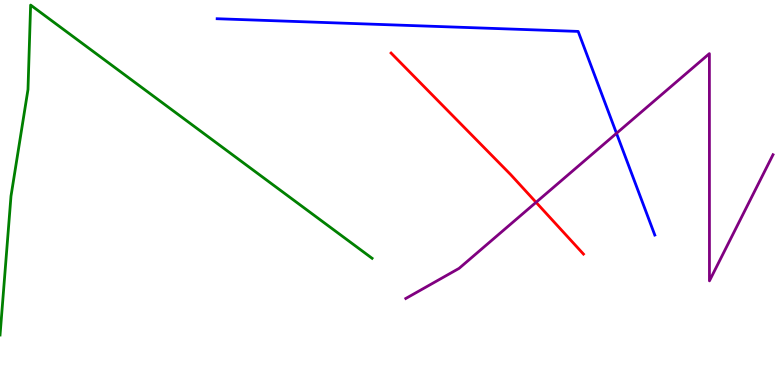[{'lines': ['blue', 'red'], 'intersections': []}, {'lines': ['green', 'red'], 'intersections': []}, {'lines': ['purple', 'red'], 'intersections': [{'x': 6.92, 'y': 4.74}]}, {'lines': ['blue', 'green'], 'intersections': []}, {'lines': ['blue', 'purple'], 'intersections': [{'x': 7.95, 'y': 6.54}]}, {'lines': ['green', 'purple'], 'intersections': []}]